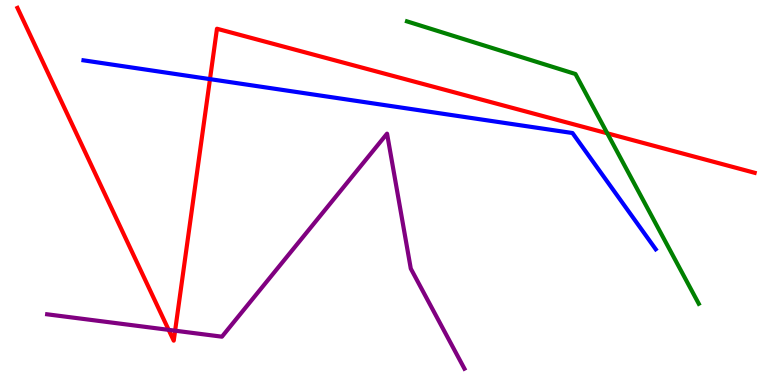[{'lines': ['blue', 'red'], 'intersections': [{'x': 2.71, 'y': 7.94}]}, {'lines': ['green', 'red'], 'intersections': [{'x': 7.84, 'y': 6.54}]}, {'lines': ['purple', 'red'], 'intersections': [{'x': 2.18, 'y': 1.43}, {'x': 2.26, 'y': 1.41}]}, {'lines': ['blue', 'green'], 'intersections': []}, {'lines': ['blue', 'purple'], 'intersections': []}, {'lines': ['green', 'purple'], 'intersections': []}]